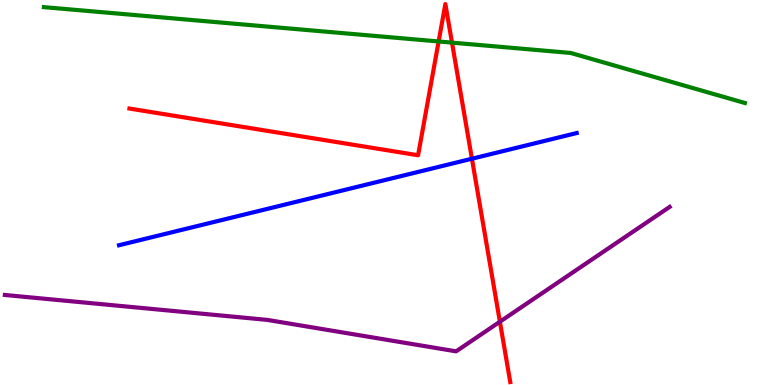[{'lines': ['blue', 'red'], 'intersections': [{'x': 6.09, 'y': 5.88}]}, {'lines': ['green', 'red'], 'intersections': [{'x': 5.66, 'y': 8.92}, {'x': 5.83, 'y': 8.89}]}, {'lines': ['purple', 'red'], 'intersections': [{'x': 6.45, 'y': 1.64}]}, {'lines': ['blue', 'green'], 'intersections': []}, {'lines': ['blue', 'purple'], 'intersections': []}, {'lines': ['green', 'purple'], 'intersections': []}]